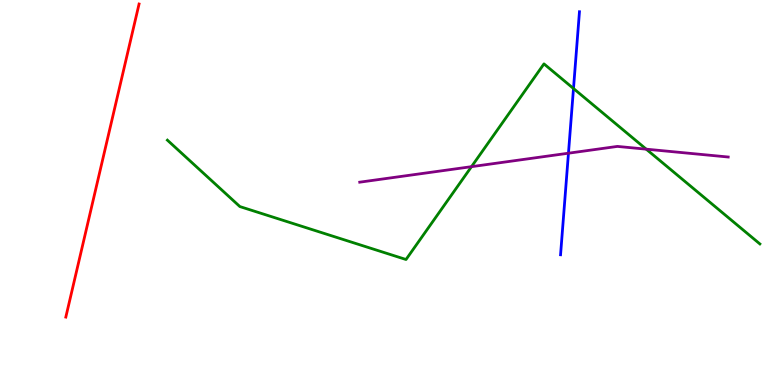[{'lines': ['blue', 'red'], 'intersections': []}, {'lines': ['green', 'red'], 'intersections': []}, {'lines': ['purple', 'red'], 'intersections': []}, {'lines': ['blue', 'green'], 'intersections': [{'x': 7.4, 'y': 7.7}]}, {'lines': ['blue', 'purple'], 'intersections': [{'x': 7.33, 'y': 6.02}]}, {'lines': ['green', 'purple'], 'intersections': [{'x': 6.08, 'y': 5.67}, {'x': 8.34, 'y': 6.13}]}]